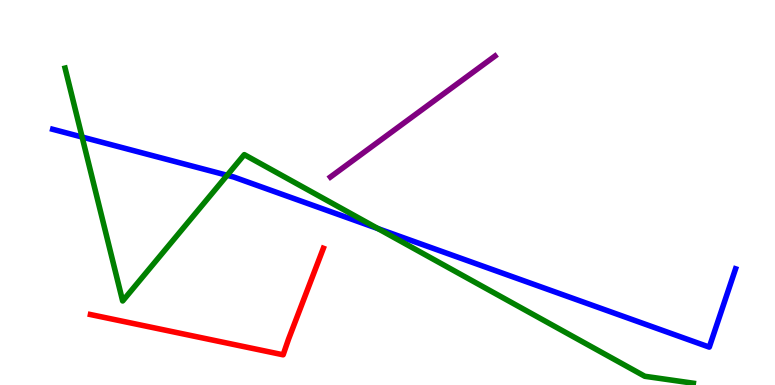[{'lines': ['blue', 'red'], 'intersections': []}, {'lines': ['green', 'red'], 'intersections': []}, {'lines': ['purple', 'red'], 'intersections': []}, {'lines': ['blue', 'green'], 'intersections': [{'x': 1.06, 'y': 6.44}, {'x': 2.93, 'y': 5.45}, {'x': 4.88, 'y': 4.06}]}, {'lines': ['blue', 'purple'], 'intersections': []}, {'lines': ['green', 'purple'], 'intersections': []}]